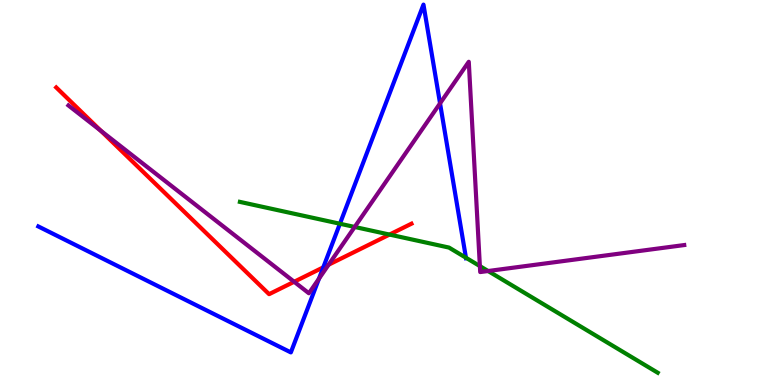[{'lines': ['blue', 'red'], 'intersections': [{'x': 4.17, 'y': 3.06}]}, {'lines': ['green', 'red'], 'intersections': [{'x': 5.03, 'y': 3.91}]}, {'lines': ['purple', 'red'], 'intersections': [{'x': 1.3, 'y': 6.61}, {'x': 3.8, 'y': 2.68}, {'x': 4.24, 'y': 3.12}]}, {'lines': ['blue', 'green'], 'intersections': [{'x': 4.39, 'y': 4.19}, {'x': 6.01, 'y': 3.31}]}, {'lines': ['blue', 'purple'], 'intersections': [{'x': 4.12, 'y': 2.76}, {'x': 5.68, 'y': 7.32}]}, {'lines': ['green', 'purple'], 'intersections': [{'x': 4.58, 'y': 4.1}, {'x': 6.19, 'y': 3.09}, {'x': 6.3, 'y': 2.96}]}]